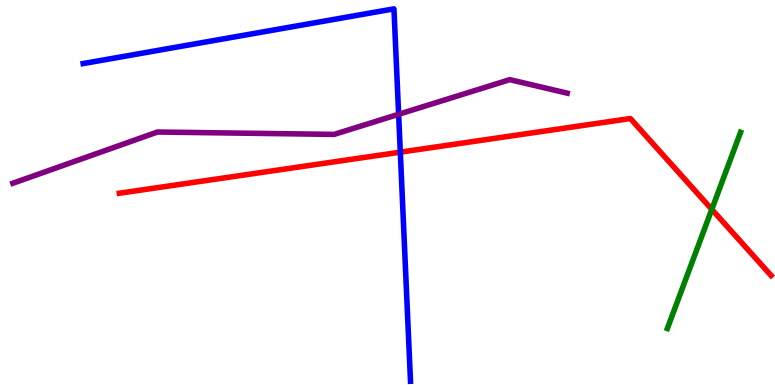[{'lines': ['blue', 'red'], 'intersections': [{'x': 5.17, 'y': 6.05}]}, {'lines': ['green', 'red'], 'intersections': [{'x': 9.18, 'y': 4.56}]}, {'lines': ['purple', 'red'], 'intersections': []}, {'lines': ['blue', 'green'], 'intersections': []}, {'lines': ['blue', 'purple'], 'intersections': [{'x': 5.14, 'y': 7.03}]}, {'lines': ['green', 'purple'], 'intersections': []}]